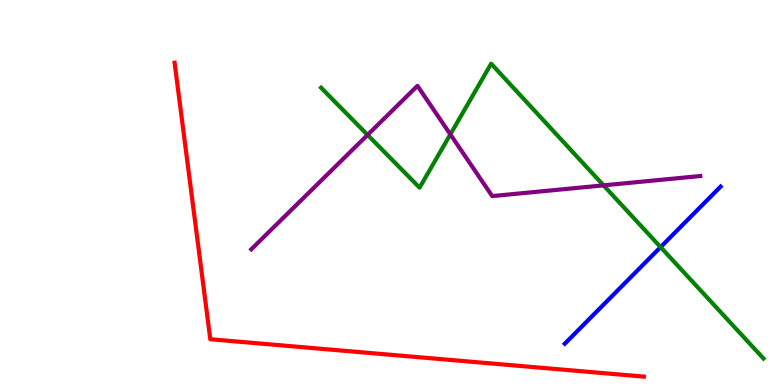[{'lines': ['blue', 'red'], 'intersections': []}, {'lines': ['green', 'red'], 'intersections': []}, {'lines': ['purple', 'red'], 'intersections': []}, {'lines': ['blue', 'green'], 'intersections': [{'x': 8.52, 'y': 3.58}]}, {'lines': ['blue', 'purple'], 'intersections': []}, {'lines': ['green', 'purple'], 'intersections': [{'x': 4.74, 'y': 6.5}, {'x': 5.81, 'y': 6.51}, {'x': 7.79, 'y': 5.19}]}]